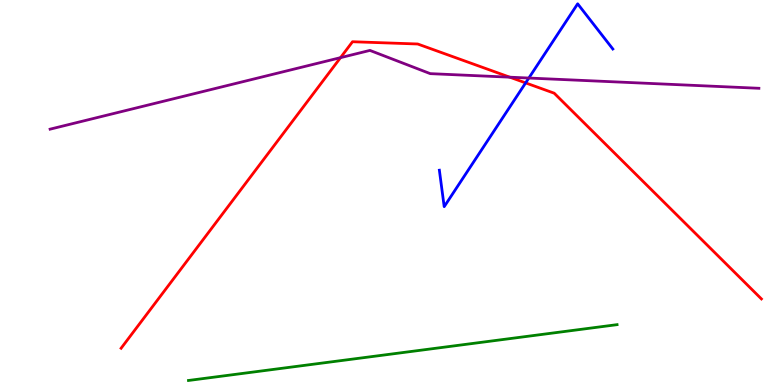[{'lines': ['blue', 'red'], 'intersections': [{'x': 6.78, 'y': 7.85}]}, {'lines': ['green', 'red'], 'intersections': []}, {'lines': ['purple', 'red'], 'intersections': [{'x': 4.39, 'y': 8.5}, {'x': 6.58, 'y': 8.0}]}, {'lines': ['blue', 'green'], 'intersections': []}, {'lines': ['blue', 'purple'], 'intersections': [{'x': 6.82, 'y': 7.97}]}, {'lines': ['green', 'purple'], 'intersections': []}]